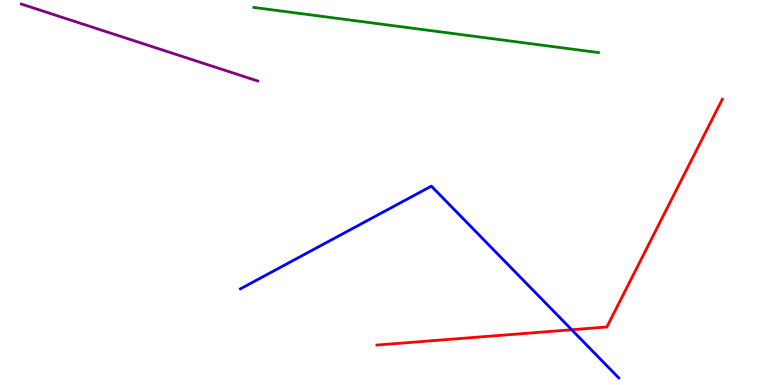[{'lines': ['blue', 'red'], 'intersections': [{'x': 7.38, 'y': 1.44}]}, {'lines': ['green', 'red'], 'intersections': []}, {'lines': ['purple', 'red'], 'intersections': []}, {'lines': ['blue', 'green'], 'intersections': []}, {'lines': ['blue', 'purple'], 'intersections': []}, {'lines': ['green', 'purple'], 'intersections': []}]